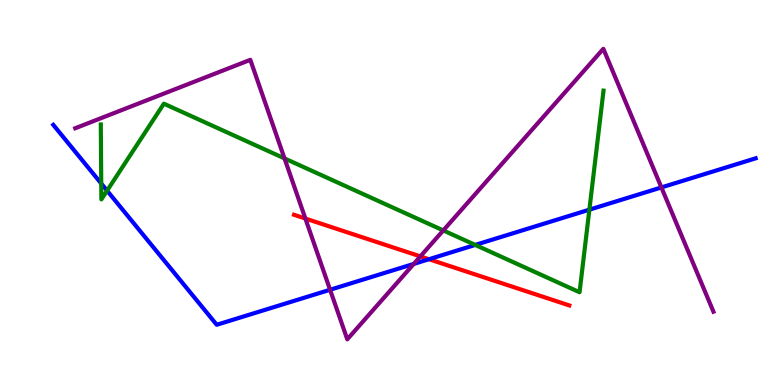[{'lines': ['blue', 'red'], 'intersections': [{'x': 5.53, 'y': 3.27}]}, {'lines': ['green', 'red'], 'intersections': []}, {'lines': ['purple', 'red'], 'intersections': [{'x': 3.94, 'y': 4.32}, {'x': 5.42, 'y': 3.34}]}, {'lines': ['blue', 'green'], 'intersections': [{'x': 1.31, 'y': 5.23}, {'x': 1.38, 'y': 5.05}, {'x': 6.13, 'y': 3.64}, {'x': 7.6, 'y': 4.55}]}, {'lines': ['blue', 'purple'], 'intersections': [{'x': 4.26, 'y': 2.47}, {'x': 5.34, 'y': 3.15}, {'x': 8.53, 'y': 5.13}]}, {'lines': ['green', 'purple'], 'intersections': [{'x': 3.67, 'y': 5.89}, {'x': 5.72, 'y': 4.01}]}]